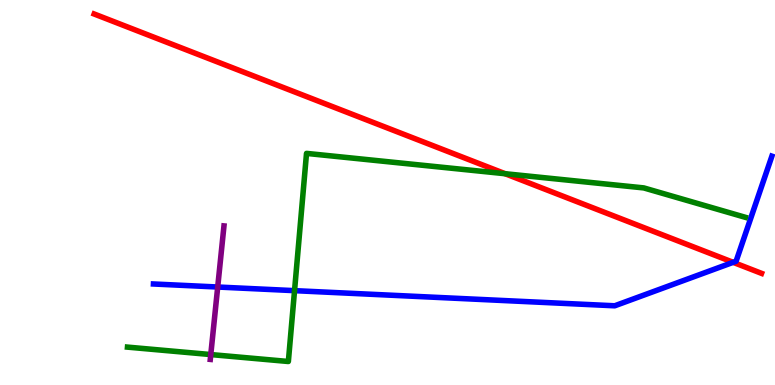[{'lines': ['blue', 'red'], 'intersections': [{'x': 9.46, 'y': 3.19}]}, {'lines': ['green', 'red'], 'intersections': [{'x': 6.52, 'y': 5.49}]}, {'lines': ['purple', 'red'], 'intersections': []}, {'lines': ['blue', 'green'], 'intersections': [{'x': 3.8, 'y': 2.45}]}, {'lines': ['blue', 'purple'], 'intersections': [{'x': 2.81, 'y': 2.54}]}, {'lines': ['green', 'purple'], 'intersections': [{'x': 2.72, 'y': 0.791}]}]